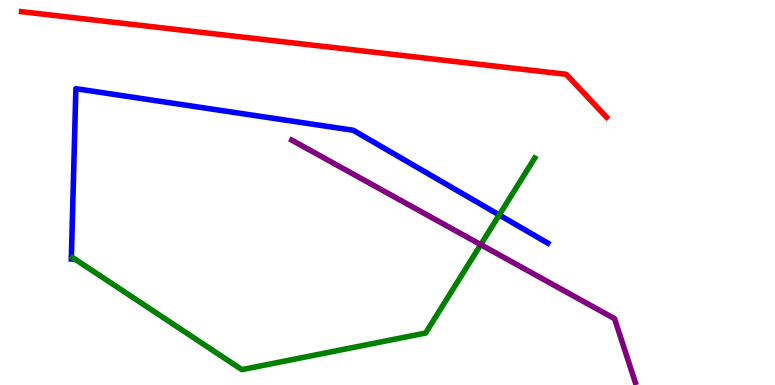[{'lines': ['blue', 'red'], 'intersections': []}, {'lines': ['green', 'red'], 'intersections': []}, {'lines': ['purple', 'red'], 'intersections': []}, {'lines': ['blue', 'green'], 'intersections': [{'x': 6.44, 'y': 4.42}]}, {'lines': ['blue', 'purple'], 'intersections': []}, {'lines': ['green', 'purple'], 'intersections': [{'x': 6.2, 'y': 3.65}]}]